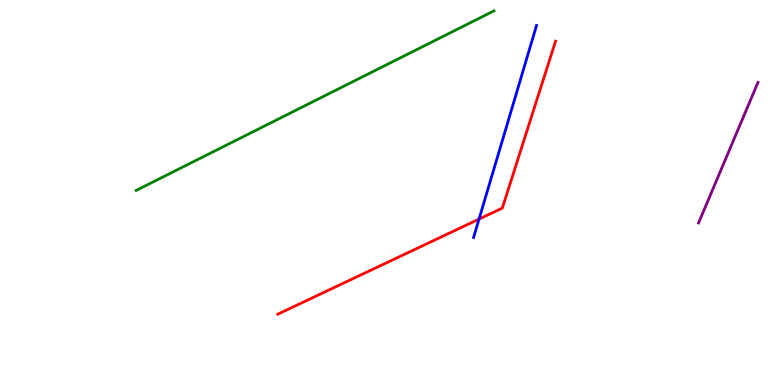[{'lines': ['blue', 'red'], 'intersections': [{'x': 6.18, 'y': 4.31}]}, {'lines': ['green', 'red'], 'intersections': []}, {'lines': ['purple', 'red'], 'intersections': []}, {'lines': ['blue', 'green'], 'intersections': []}, {'lines': ['blue', 'purple'], 'intersections': []}, {'lines': ['green', 'purple'], 'intersections': []}]